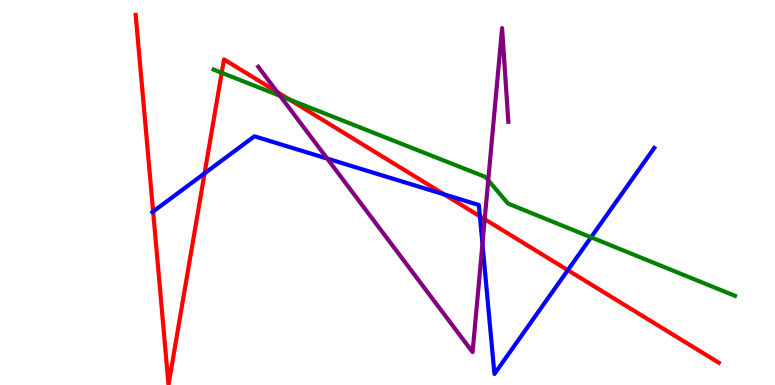[{'lines': ['blue', 'red'], 'intersections': [{'x': 1.98, 'y': 4.51}, {'x': 2.64, 'y': 5.5}, {'x': 5.73, 'y': 4.95}, {'x': 6.19, 'y': 4.38}, {'x': 7.33, 'y': 2.98}]}, {'lines': ['green', 'red'], 'intersections': [{'x': 2.86, 'y': 8.11}, {'x': 3.74, 'y': 7.41}]}, {'lines': ['purple', 'red'], 'intersections': [{'x': 3.58, 'y': 7.61}, {'x': 6.25, 'y': 4.31}]}, {'lines': ['blue', 'green'], 'intersections': [{'x': 7.63, 'y': 3.84}]}, {'lines': ['blue', 'purple'], 'intersections': [{'x': 4.22, 'y': 5.88}, {'x': 6.23, 'y': 3.67}]}, {'lines': ['green', 'purple'], 'intersections': [{'x': 3.61, 'y': 7.51}, {'x': 6.3, 'y': 5.32}]}]